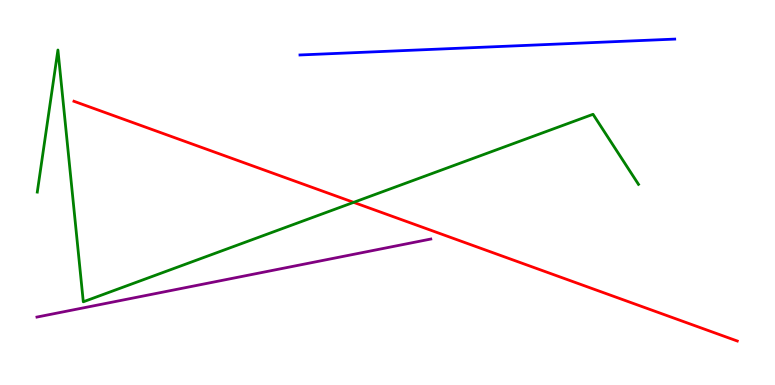[{'lines': ['blue', 'red'], 'intersections': []}, {'lines': ['green', 'red'], 'intersections': [{'x': 4.56, 'y': 4.74}]}, {'lines': ['purple', 'red'], 'intersections': []}, {'lines': ['blue', 'green'], 'intersections': []}, {'lines': ['blue', 'purple'], 'intersections': []}, {'lines': ['green', 'purple'], 'intersections': []}]